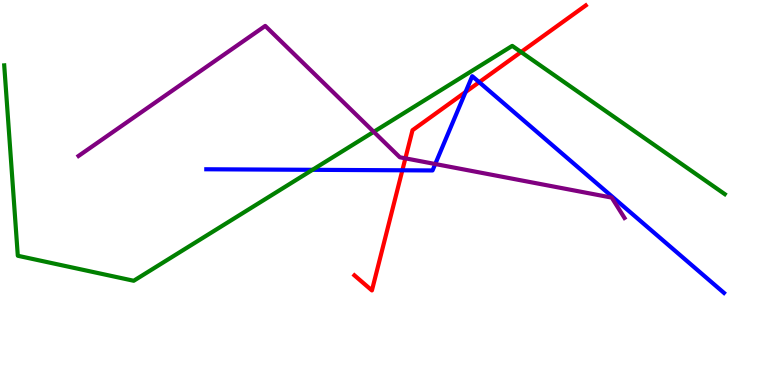[{'lines': ['blue', 'red'], 'intersections': [{'x': 5.19, 'y': 5.58}, {'x': 6.01, 'y': 7.61}, {'x': 6.18, 'y': 7.87}]}, {'lines': ['green', 'red'], 'intersections': [{'x': 6.72, 'y': 8.65}]}, {'lines': ['purple', 'red'], 'intersections': [{'x': 5.23, 'y': 5.89}]}, {'lines': ['blue', 'green'], 'intersections': [{'x': 4.03, 'y': 5.59}]}, {'lines': ['blue', 'purple'], 'intersections': [{'x': 5.62, 'y': 5.74}]}, {'lines': ['green', 'purple'], 'intersections': [{'x': 4.82, 'y': 6.58}]}]